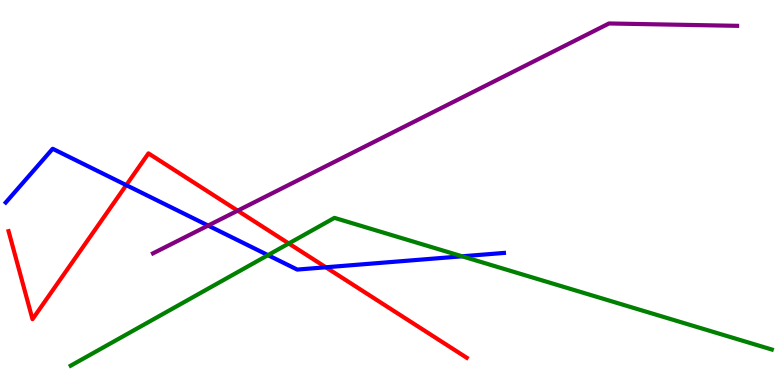[{'lines': ['blue', 'red'], 'intersections': [{'x': 1.63, 'y': 5.19}, {'x': 4.2, 'y': 3.06}]}, {'lines': ['green', 'red'], 'intersections': [{'x': 3.73, 'y': 3.68}]}, {'lines': ['purple', 'red'], 'intersections': [{'x': 3.07, 'y': 4.53}]}, {'lines': ['blue', 'green'], 'intersections': [{'x': 3.46, 'y': 3.37}, {'x': 5.96, 'y': 3.34}]}, {'lines': ['blue', 'purple'], 'intersections': [{'x': 2.69, 'y': 4.14}]}, {'lines': ['green', 'purple'], 'intersections': []}]